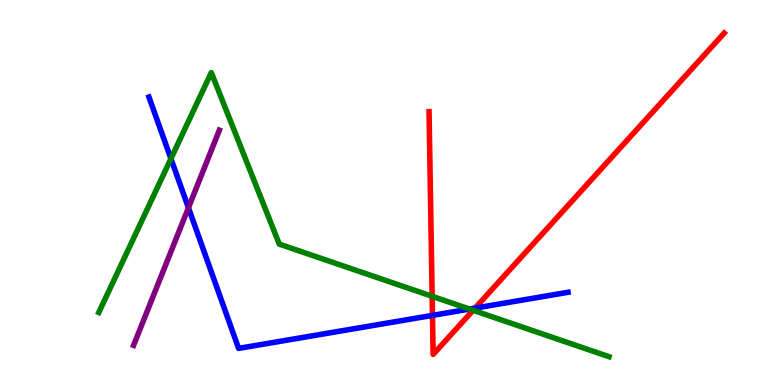[{'lines': ['blue', 'red'], 'intersections': [{'x': 5.58, 'y': 1.81}, {'x': 6.13, 'y': 2.0}]}, {'lines': ['green', 'red'], 'intersections': [{'x': 5.58, 'y': 2.3}, {'x': 6.1, 'y': 1.94}]}, {'lines': ['purple', 'red'], 'intersections': []}, {'lines': ['blue', 'green'], 'intersections': [{'x': 2.21, 'y': 5.88}, {'x': 6.06, 'y': 1.97}]}, {'lines': ['blue', 'purple'], 'intersections': [{'x': 2.43, 'y': 4.6}]}, {'lines': ['green', 'purple'], 'intersections': []}]